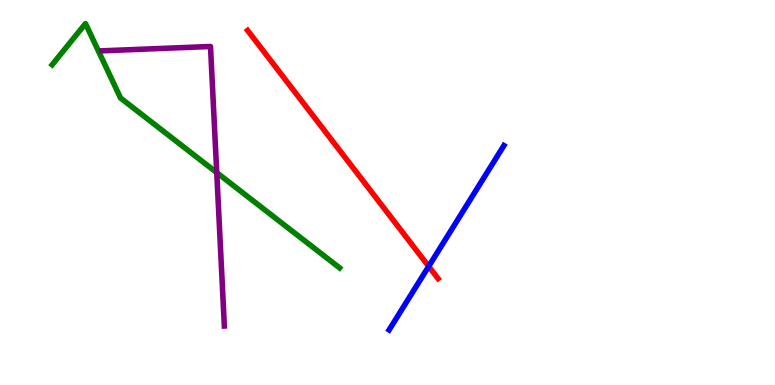[{'lines': ['blue', 'red'], 'intersections': [{'x': 5.53, 'y': 3.08}]}, {'lines': ['green', 'red'], 'intersections': []}, {'lines': ['purple', 'red'], 'intersections': []}, {'lines': ['blue', 'green'], 'intersections': []}, {'lines': ['blue', 'purple'], 'intersections': []}, {'lines': ['green', 'purple'], 'intersections': [{'x': 2.8, 'y': 5.52}]}]